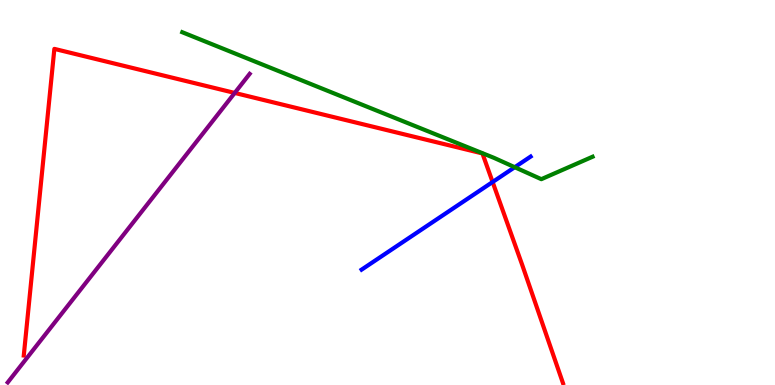[{'lines': ['blue', 'red'], 'intersections': [{'x': 6.36, 'y': 5.27}]}, {'lines': ['green', 'red'], 'intersections': []}, {'lines': ['purple', 'red'], 'intersections': [{'x': 3.03, 'y': 7.59}]}, {'lines': ['blue', 'green'], 'intersections': [{'x': 6.64, 'y': 5.66}]}, {'lines': ['blue', 'purple'], 'intersections': []}, {'lines': ['green', 'purple'], 'intersections': []}]